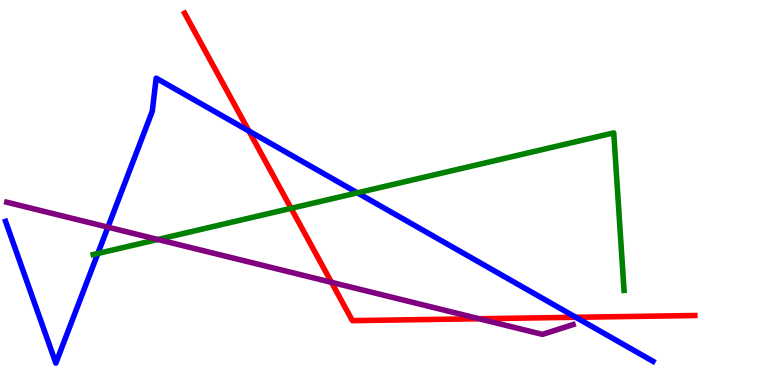[{'lines': ['blue', 'red'], 'intersections': [{'x': 3.21, 'y': 6.6}, {'x': 7.43, 'y': 1.76}]}, {'lines': ['green', 'red'], 'intersections': [{'x': 3.76, 'y': 4.59}]}, {'lines': ['purple', 'red'], 'intersections': [{'x': 4.28, 'y': 2.67}, {'x': 6.18, 'y': 1.72}]}, {'lines': ['blue', 'green'], 'intersections': [{'x': 1.26, 'y': 3.42}, {'x': 4.61, 'y': 4.99}]}, {'lines': ['blue', 'purple'], 'intersections': [{'x': 1.39, 'y': 4.1}]}, {'lines': ['green', 'purple'], 'intersections': [{'x': 2.04, 'y': 3.78}]}]